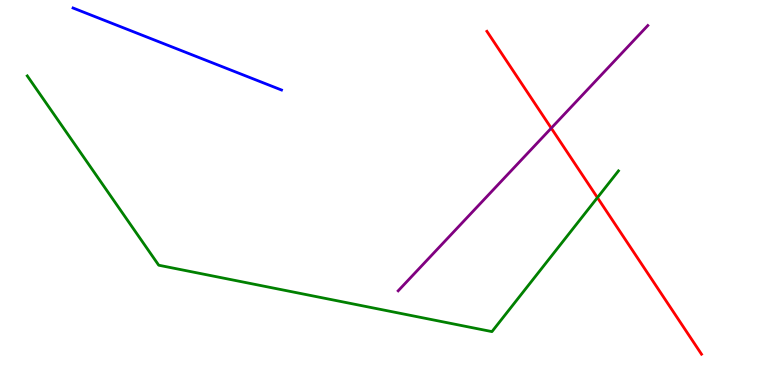[{'lines': ['blue', 'red'], 'intersections': []}, {'lines': ['green', 'red'], 'intersections': [{'x': 7.71, 'y': 4.87}]}, {'lines': ['purple', 'red'], 'intersections': [{'x': 7.11, 'y': 6.67}]}, {'lines': ['blue', 'green'], 'intersections': []}, {'lines': ['blue', 'purple'], 'intersections': []}, {'lines': ['green', 'purple'], 'intersections': []}]